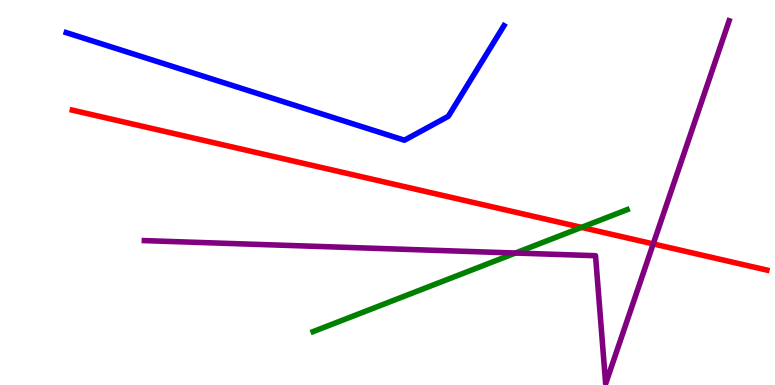[{'lines': ['blue', 'red'], 'intersections': []}, {'lines': ['green', 'red'], 'intersections': [{'x': 7.5, 'y': 4.09}]}, {'lines': ['purple', 'red'], 'intersections': [{'x': 8.43, 'y': 3.66}]}, {'lines': ['blue', 'green'], 'intersections': []}, {'lines': ['blue', 'purple'], 'intersections': []}, {'lines': ['green', 'purple'], 'intersections': [{'x': 6.65, 'y': 3.43}]}]